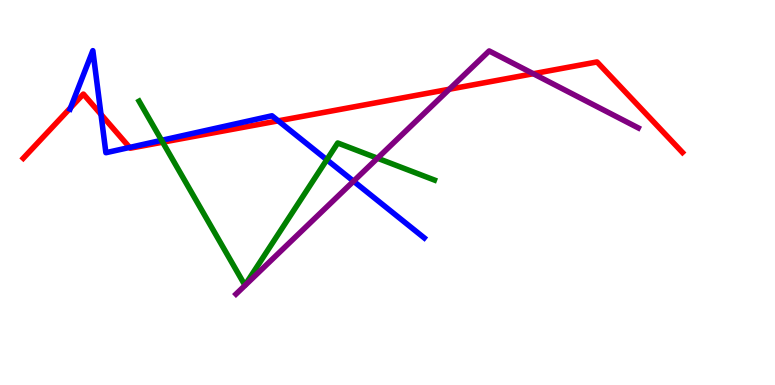[{'lines': ['blue', 'red'], 'intersections': [{'x': 0.911, 'y': 7.2}, {'x': 1.3, 'y': 7.03}, {'x': 1.67, 'y': 6.17}, {'x': 3.59, 'y': 6.86}]}, {'lines': ['green', 'red'], 'intersections': [{'x': 2.1, 'y': 6.31}]}, {'lines': ['purple', 'red'], 'intersections': [{'x': 5.8, 'y': 7.68}, {'x': 6.88, 'y': 8.09}]}, {'lines': ['blue', 'green'], 'intersections': [{'x': 2.08, 'y': 6.36}, {'x': 4.22, 'y': 5.85}]}, {'lines': ['blue', 'purple'], 'intersections': [{'x': 4.56, 'y': 5.29}]}, {'lines': ['green', 'purple'], 'intersections': [{'x': 4.87, 'y': 5.89}]}]